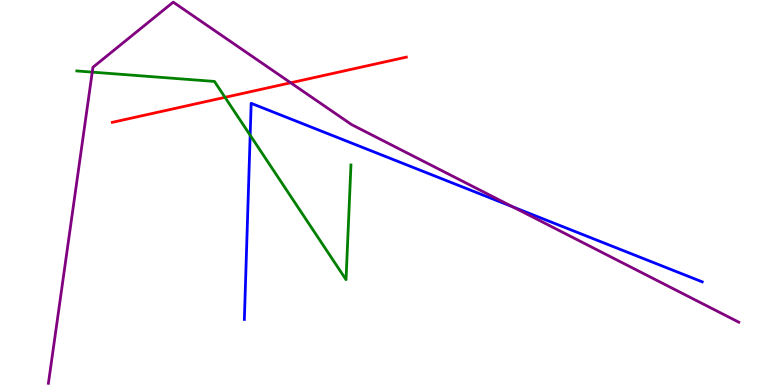[{'lines': ['blue', 'red'], 'intersections': []}, {'lines': ['green', 'red'], 'intersections': [{'x': 2.9, 'y': 7.47}]}, {'lines': ['purple', 'red'], 'intersections': [{'x': 3.75, 'y': 7.85}]}, {'lines': ['blue', 'green'], 'intersections': [{'x': 3.23, 'y': 6.49}]}, {'lines': ['blue', 'purple'], 'intersections': [{'x': 6.62, 'y': 4.63}]}, {'lines': ['green', 'purple'], 'intersections': [{'x': 1.19, 'y': 8.13}]}]